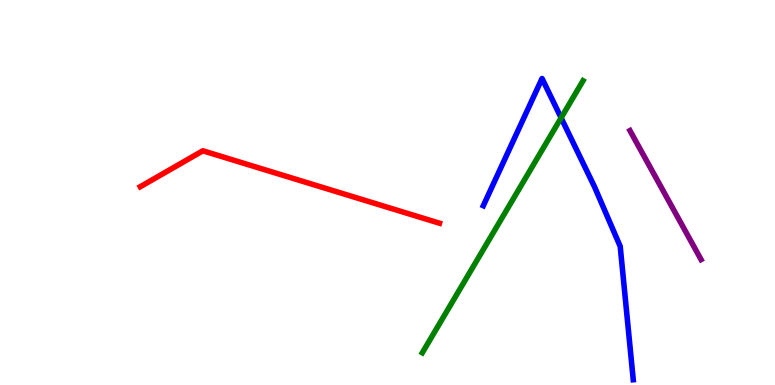[{'lines': ['blue', 'red'], 'intersections': []}, {'lines': ['green', 'red'], 'intersections': []}, {'lines': ['purple', 'red'], 'intersections': []}, {'lines': ['blue', 'green'], 'intersections': [{'x': 7.24, 'y': 6.94}]}, {'lines': ['blue', 'purple'], 'intersections': []}, {'lines': ['green', 'purple'], 'intersections': []}]